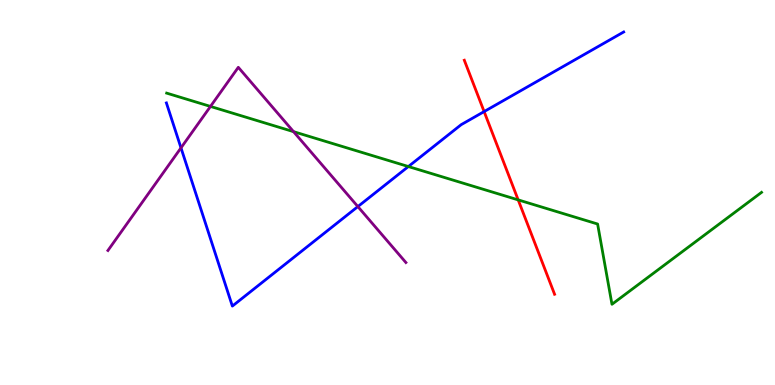[{'lines': ['blue', 'red'], 'intersections': [{'x': 6.25, 'y': 7.1}]}, {'lines': ['green', 'red'], 'intersections': [{'x': 6.69, 'y': 4.81}]}, {'lines': ['purple', 'red'], 'intersections': []}, {'lines': ['blue', 'green'], 'intersections': [{'x': 5.27, 'y': 5.67}]}, {'lines': ['blue', 'purple'], 'intersections': [{'x': 2.34, 'y': 6.16}, {'x': 4.62, 'y': 4.63}]}, {'lines': ['green', 'purple'], 'intersections': [{'x': 2.72, 'y': 7.24}, {'x': 3.79, 'y': 6.58}]}]